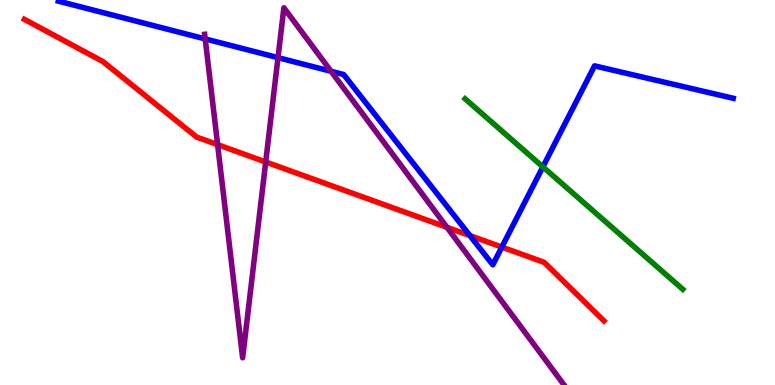[{'lines': ['blue', 'red'], 'intersections': [{'x': 6.06, 'y': 3.88}, {'x': 6.48, 'y': 3.58}]}, {'lines': ['green', 'red'], 'intersections': []}, {'lines': ['purple', 'red'], 'intersections': [{'x': 2.81, 'y': 6.24}, {'x': 3.43, 'y': 5.79}, {'x': 5.77, 'y': 4.1}]}, {'lines': ['blue', 'green'], 'intersections': [{'x': 7.0, 'y': 5.67}]}, {'lines': ['blue', 'purple'], 'intersections': [{'x': 2.65, 'y': 8.99}, {'x': 3.59, 'y': 8.5}, {'x': 4.27, 'y': 8.15}]}, {'lines': ['green', 'purple'], 'intersections': []}]